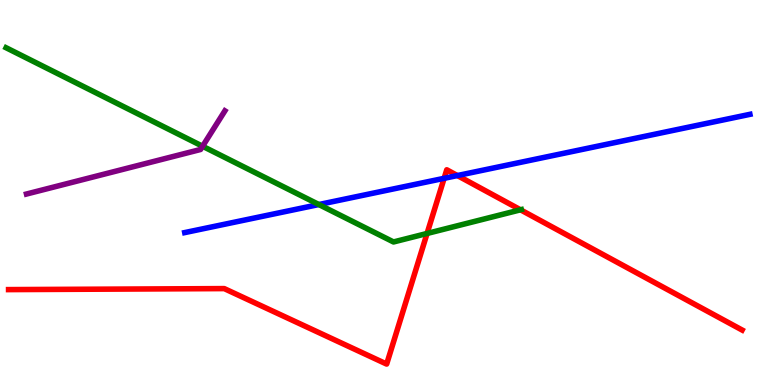[{'lines': ['blue', 'red'], 'intersections': [{'x': 5.73, 'y': 5.37}, {'x': 5.9, 'y': 5.44}]}, {'lines': ['green', 'red'], 'intersections': [{'x': 5.51, 'y': 3.94}, {'x': 6.72, 'y': 4.55}]}, {'lines': ['purple', 'red'], 'intersections': []}, {'lines': ['blue', 'green'], 'intersections': [{'x': 4.11, 'y': 4.69}]}, {'lines': ['blue', 'purple'], 'intersections': []}, {'lines': ['green', 'purple'], 'intersections': [{'x': 2.61, 'y': 6.2}]}]